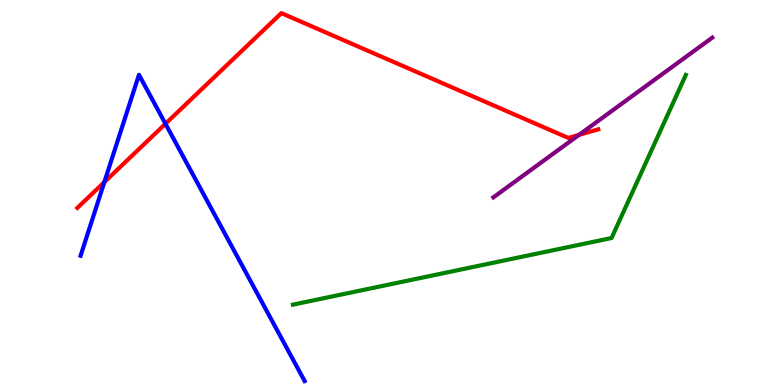[{'lines': ['blue', 'red'], 'intersections': [{'x': 1.35, 'y': 5.27}, {'x': 2.13, 'y': 6.78}]}, {'lines': ['green', 'red'], 'intersections': []}, {'lines': ['purple', 'red'], 'intersections': [{'x': 7.47, 'y': 6.5}]}, {'lines': ['blue', 'green'], 'intersections': []}, {'lines': ['blue', 'purple'], 'intersections': []}, {'lines': ['green', 'purple'], 'intersections': []}]